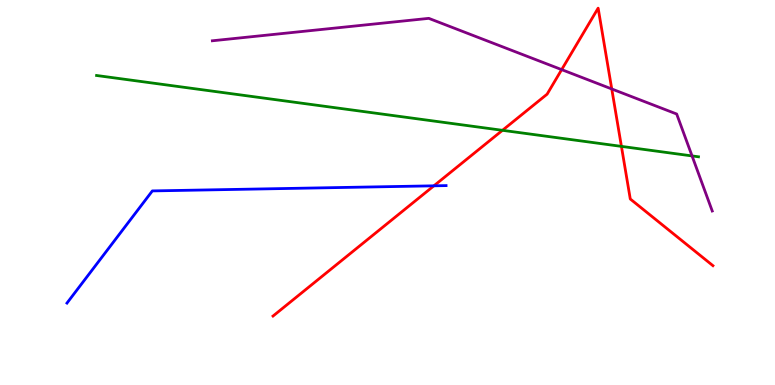[{'lines': ['blue', 'red'], 'intersections': [{'x': 5.6, 'y': 5.17}]}, {'lines': ['green', 'red'], 'intersections': [{'x': 6.48, 'y': 6.62}, {'x': 8.02, 'y': 6.2}]}, {'lines': ['purple', 'red'], 'intersections': [{'x': 7.25, 'y': 8.19}, {'x': 7.89, 'y': 7.69}]}, {'lines': ['blue', 'green'], 'intersections': []}, {'lines': ['blue', 'purple'], 'intersections': []}, {'lines': ['green', 'purple'], 'intersections': [{'x': 8.93, 'y': 5.95}]}]